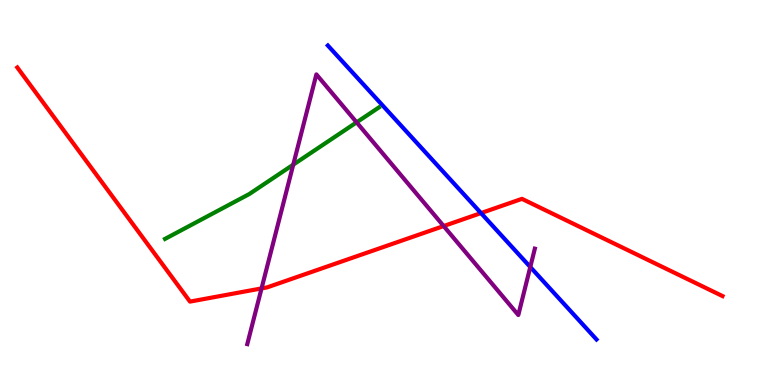[{'lines': ['blue', 'red'], 'intersections': [{'x': 6.21, 'y': 4.47}]}, {'lines': ['green', 'red'], 'intersections': []}, {'lines': ['purple', 'red'], 'intersections': [{'x': 3.37, 'y': 2.51}, {'x': 5.72, 'y': 4.13}]}, {'lines': ['blue', 'green'], 'intersections': []}, {'lines': ['blue', 'purple'], 'intersections': [{'x': 6.84, 'y': 3.07}]}, {'lines': ['green', 'purple'], 'intersections': [{'x': 3.78, 'y': 5.72}, {'x': 4.6, 'y': 6.82}]}]